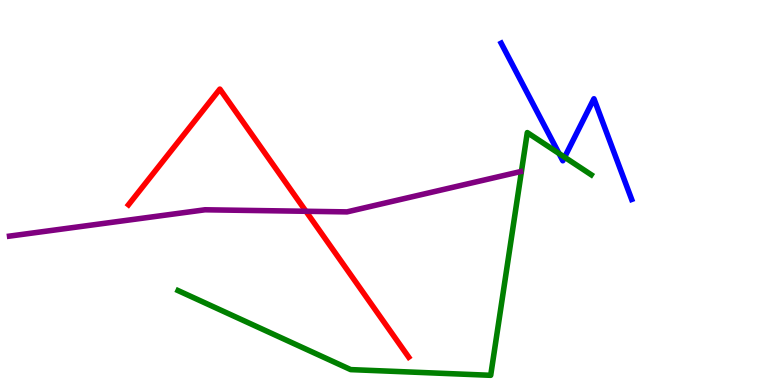[{'lines': ['blue', 'red'], 'intersections': []}, {'lines': ['green', 'red'], 'intersections': []}, {'lines': ['purple', 'red'], 'intersections': [{'x': 3.95, 'y': 4.51}]}, {'lines': ['blue', 'green'], 'intersections': [{'x': 7.21, 'y': 6.01}, {'x': 7.29, 'y': 5.92}]}, {'lines': ['blue', 'purple'], 'intersections': []}, {'lines': ['green', 'purple'], 'intersections': []}]